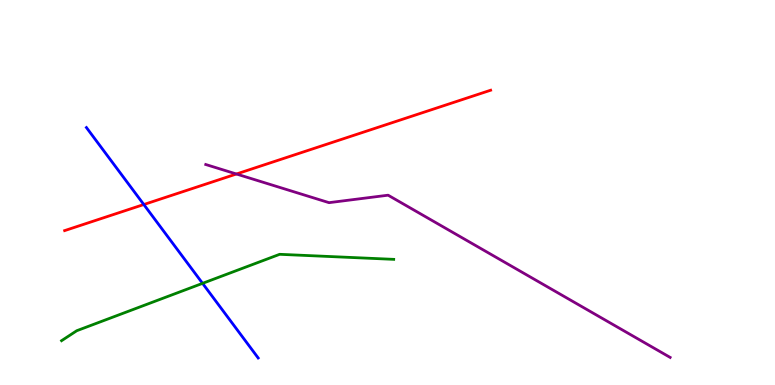[{'lines': ['blue', 'red'], 'intersections': [{'x': 1.86, 'y': 4.69}]}, {'lines': ['green', 'red'], 'intersections': []}, {'lines': ['purple', 'red'], 'intersections': [{'x': 3.05, 'y': 5.48}]}, {'lines': ['blue', 'green'], 'intersections': [{'x': 2.61, 'y': 2.64}]}, {'lines': ['blue', 'purple'], 'intersections': []}, {'lines': ['green', 'purple'], 'intersections': []}]